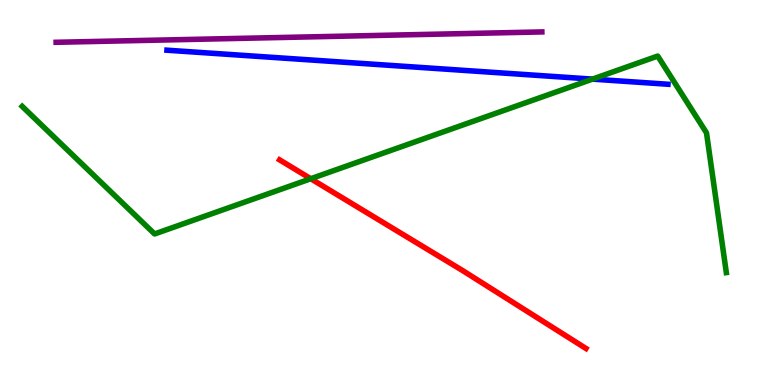[{'lines': ['blue', 'red'], 'intersections': []}, {'lines': ['green', 'red'], 'intersections': [{'x': 4.01, 'y': 5.36}]}, {'lines': ['purple', 'red'], 'intersections': []}, {'lines': ['blue', 'green'], 'intersections': [{'x': 7.65, 'y': 7.94}]}, {'lines': ['blue', 'purple'], 'intersections': []}, {'lines': ['green', 'purple'], 'intersections': []}]